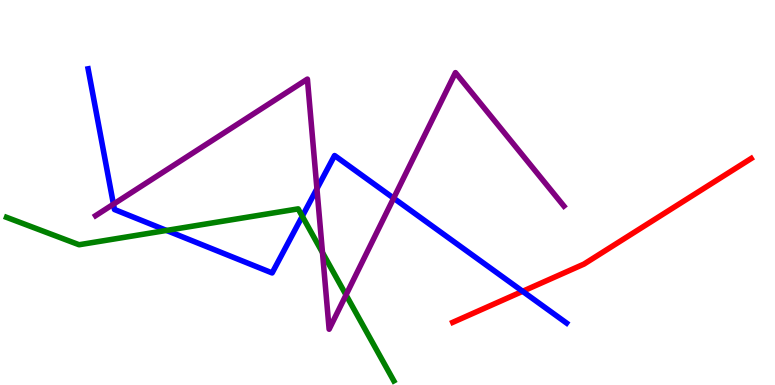[{'lines': ['blue', 'red'], 'intersections': [{'x': 6.74, 'y': 2.43}]}, {'lines': ['green', 'red'], 'intersections': []}, {'lines': ['purple', 'red'], 'intersections': []}, {'lines': ['blue', 'green'], 'intersections': [{'x': 2.15, 'y': 4.01}, {'x': 3.9, 'y': 4.38}]}, {'lines': ['blue', 'purple'], 'intersections': [{'x': 1.46, 'y': 4.7}, {'x': 4.09, 'y': 5.1}, {'x': 5.08, 'y': 4.85}]}, {'lines': ['green', 'purple'], 'intersections': [{'x': 4.16, 'y': 3.44}, {'x': 4.46, 'y': 2.34}]}]